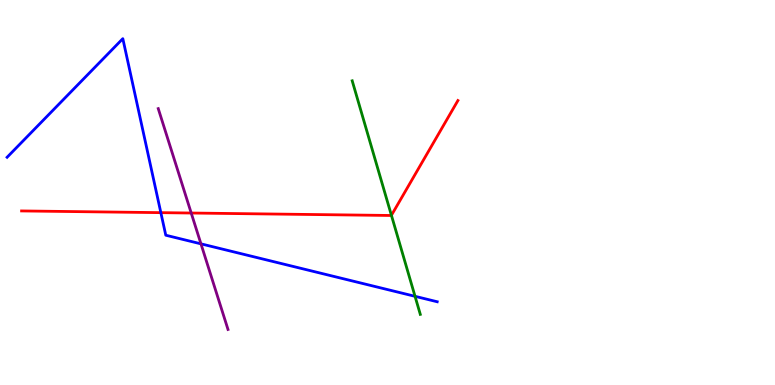[{'lines': ['blue', 'red'], 'intersections': [{'x': 2.08, 'y': 4.48}]}, {'lines': ['green', 'red'], 'intersections': [{'x': 5.05, 'y': 4.41}]}, {'lines': ['purple', 'red'], 'intersections': [{'x': 2.47, 'y': 4.47}]}, {'lines': ['blue', 'green'], 'intersections': [{'x': 5.36, 'y': 2.3}]}, {'lines': ['blue', 'purple'], 'intersections': [{'x': 2.59, 'y': 3.67}]}, {'lines': ['green', 'purple'], 'intersections': []}]